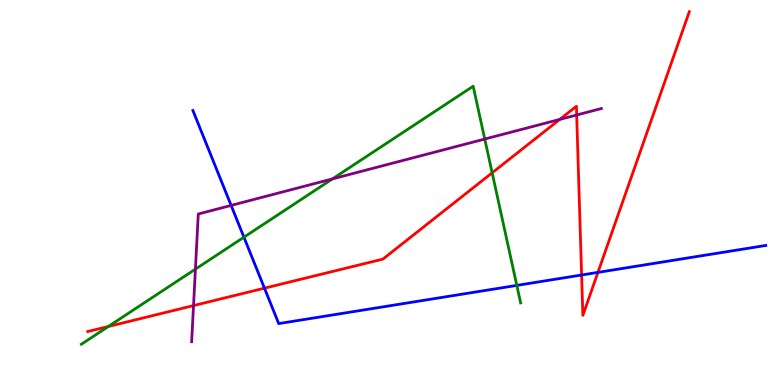[{'lines': ['blue', 'red'], 'intersections': [{'x': 3.41, 'y': 2.51}, {'x': 7.5, 'y': 2.86}, {'x': 7.72, 'y': 2.93}]}, {'lines': ['green', 'red'], 'intersections': [{'x': 1.4, 'y': 1.52}, {'x': 6.35, 'y': 5.51}]}, {'lines': ['purple', 'red'], 'intersections': [{'x': 2.5, 'y': 2.06}, {'x': 7.22, 'y': 6.9}, {'x': 7.44, 'y': 7.01}]}, {'lines': ['blue', 'green'], 'intersections': [{'x': 3.15, 'y': 3.84}, {'x': 6.67, 'y': 2.59}]}, {'lines': ['blue', 'purple'], 'intersections': [{'x': 2.98, 'y': 4.66}]}, {'lines': ['green', 'purple'], 'intersections': [{'x': 2.52, 'y': 3.01}, {'x': 4.29, 'y': 5.35}, {'x': 6.25, 'y': 6.39}]}]